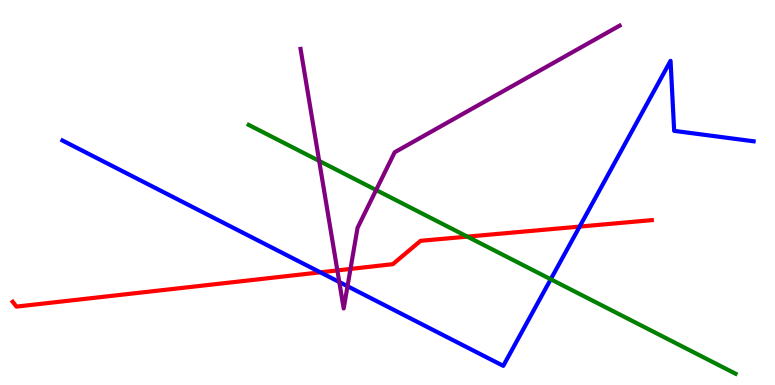[{'lines': ['blue', 'red'], 'intersections': [{'x': 4.13, 'y': 2.93}, {'x': 7.48, 'y': 4.11}]}, {'lines': ['green', 'red'], 'intersections': [{'x': 6.03, 'y': 3.85}]}, {'lines': ['purple', 'red'], 'intersections': [{'x': 4.35, 'y': 2.98}, {'x': 4.52, 'y': 3.01}]}, {'lines': ['blue', 'green'], 'intersections': [{'x': 7.11, 'y': 2.75}]}, {'lines': ['blue', 'purple'], 'intersections': [{'x': 4.38, 'y': 2.67}, {'x': 4.48, 'y': 2.57}]}, {'lines': ['green', 'purple'], 'intersections': [{'x': 4.12, 'y': 5.82}, {'x': 4.85, 'y': 5.06}]}]